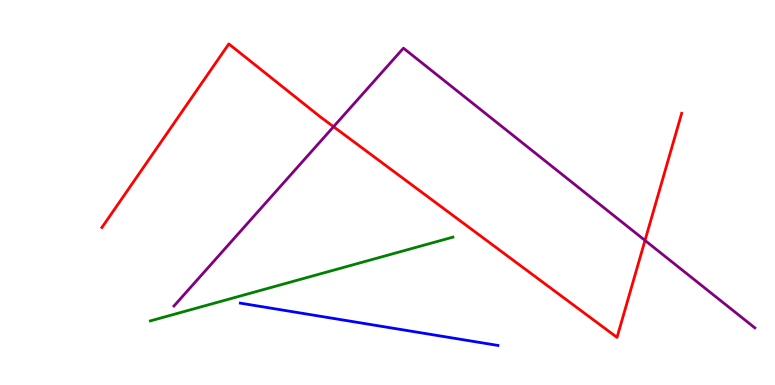[{'lines': ['blue', 'red'], 'intersections': []}, {'lines': ['green', 'red'], 'intersections': []}, {'lines': ['purple', 'red'], 'intersections': [{'x': 4.3, 'y': 6.71}, {'x': 8.32, 'y': 3.76}]}, {'lines': ['blue', 'green'], 'intersections': []}, {'lines': ['blue', 'purple'], 'intersections': []}, {'lines': ['green', 'purple'], 'intersections': []}]